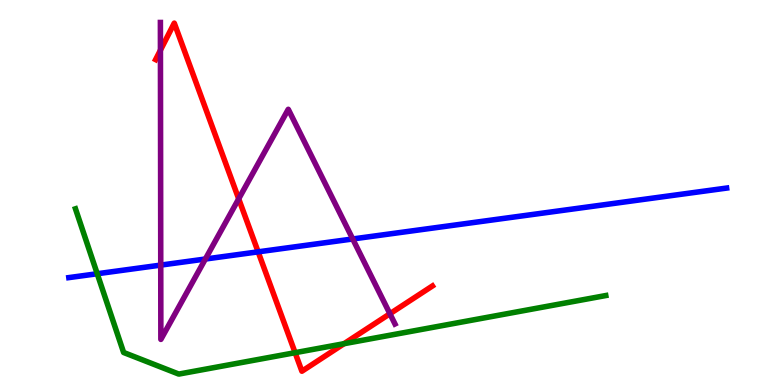[{'lines': ['blue', 'red'], 'intersections': [{'x': 3.33, 'y': 3.46}]}, {'lines': ['green', 'red'], 'intersections': [{'x': 3.81, 'y': 0.839}, {'x': 4.44, 'y': 1.07}]}, {'lines': ['purple', 'red'], 'intersections': [{'x': 2.07, 'y': 8.7}, {'x': 3.08, 'y': 4.84}, {'x': 5.03, 'y': 1.85}]}, {'lines': ['blue', 'green'], 'intersections': [{'x': 1.25, 'y': 2.89}]}, {'lines': ['blue', 'purple'], 'intersections': [{'x': 2.07, 'y': 3.11}, {'x': 2.65, 'y': 3.27}, {'x': 4.55, 'y': 3.79}]}, {'lines': ['green', 'purple'], 'intersections': []}]